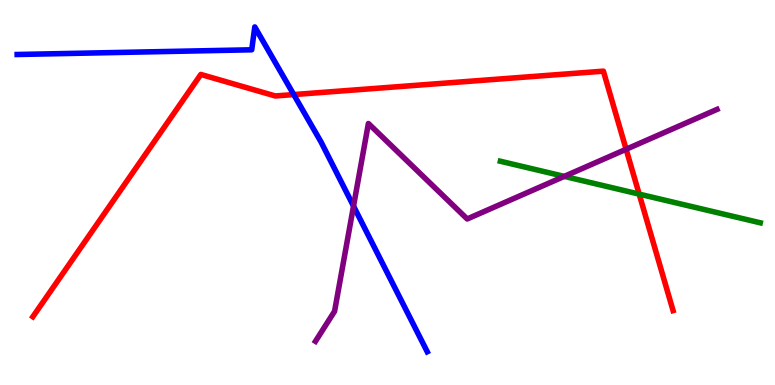[{'lines': ['blue', 'red'], 'intersections': [{'x': 3.79, 'y': 7.54}]}, {'lines': ['green', 'red'], 'intersections': [{'x': 8.25, 'y': 4.96}]}, {'lines': ['purple', 'red'], 'intersections': [{'x': 8.08, 'y': 6.12}]}, {'lines': ['blue', 'green'], 'intersections': []}, {'lines': ['blue', 'purple'], 'intersections': [{'x': 4.56, 'y': 4.65}]}, {'lines': ['green', 'purple'], 'intersections': [{'x': 7.28, 'y': 5.42}]}]